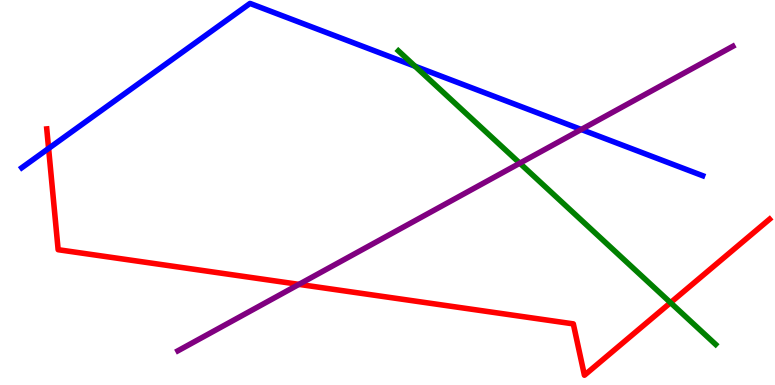[{'lines': ['blue', 'red'], 'intersections': [{'x': 0.627, 'y': 6.14}]}, {'lines': ['green', 'red'], 'intersections': [{'x': 8.65, 'y': 2.14}]}, {'lines': ['purple', 'red'], 'intersections': [{'x': 3.86, 'y': 2.61}]}, {'lines': ['blue', 'green'], 'intersections': [{'x': 5.35, 'y': 8.28}]}, {'lines': ['blue', 'purple'], 'intersections': [{'x': 7.5, 'y': 6.64}]}, {'lines': ['green', 'purple'], 'intersections': [{'x': 6.71, 'y': 5.76}]}]